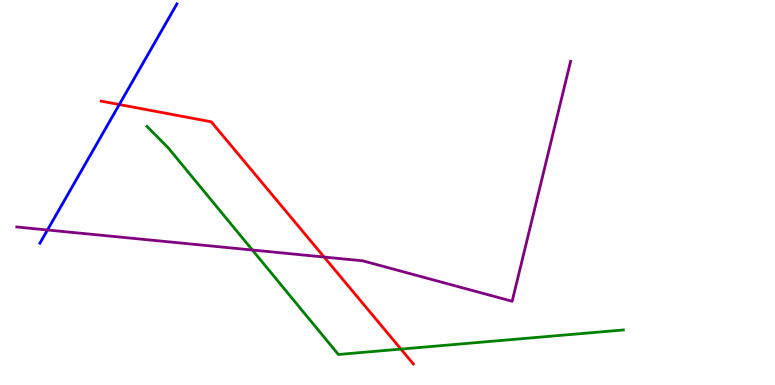[{'lines': ['blue', 'red'], 'intersections': [{'x': 1.54, 'y': 7.28}]}, {'lines': ['green', 'red'], 'intersections': [{'x': 5.17, 'y': 0.933}]}, {'lines': ['purple', 'red'], 'intersections': [{'x': 4.18, 'y': 3.32}]}, {'lines': ['blue', 'green'], 'intersections': []}, {'lines': ['blue', 'purple'], 'intersections': [{'x': 0.613, 'y': 4.03}]}, {'lines': ['green', 'purple'], 'intersections': [{'x': 3.26, 'y': 3.51}]}]